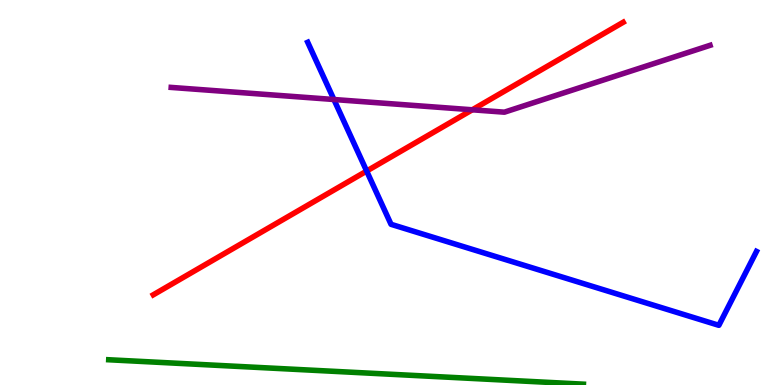[{'lines': ['blue', 'red'], 'intersections': [{'x': 4.73, 'y': 5.56}]}, {'lines': ['green', 'red'], 'intersections': []}, {'lines': ['purple', 'red'], 'intersections': [{'x': 6.09, 'y': 7.15}]}, {'lines': ['blue', 'green'], 'intersections': []}, {'lines': ['blue', 'purple'], 'intersections': [{'x': 4.31, 'y': 7.42}]}, {'lines': ['green', 'purple'], 'intersections': []}]